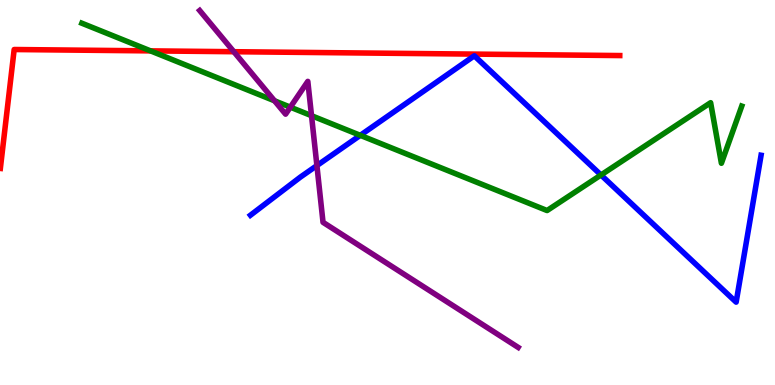[{'lines': ['blue', 'red'], 'intersections': []}, {'lines': ['green', 'red'], 'intersections': [{'x': 1.94, 'y': 8.68}]}, {'lines': ['purple', 'red'], 'intersections': [{'x': 3.02, 'y': 8.66}]}, {'lines': ['blue', 'green'], 'intersections': [{'x': 4.65, 'y': 6.49}, {'x': 7.75, 'y': 5.45}]}, {'lines': ['blue', 'purple'], 'intersections': [{'x': 4.09, 'y': 5.7}]}, {'lines': ['green', 'purple'], 'intersections': [{'x': 3.54, 'y': 7.38}, {'x': 3.75, 'y': 7.22}, {'x': 4.02, 'y': 6.99}]}]